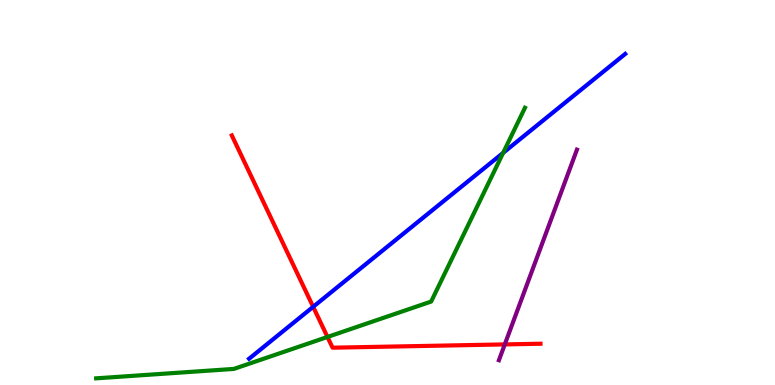[{'lines': ['blue', 'red'], 'intersections': [{'x': 4.04, 'y': 2.03}]}, {'lines': ['green', 'red'], 'intersections': [{'x': 4.23, 'y': 1.25}]}, {'lines': ['purple', 'red'], 'intersections': [{'x': 6.51, 'y': 1.05}]}, {'lines': ['blue', 'green'], 'intersections': [{'x': 6.49, 'y': 6.03}]}, {'lines': ['blue', 'purple'], 'intersections': []}, {'lines': ['green', 'purple'], 'intersections': []}]